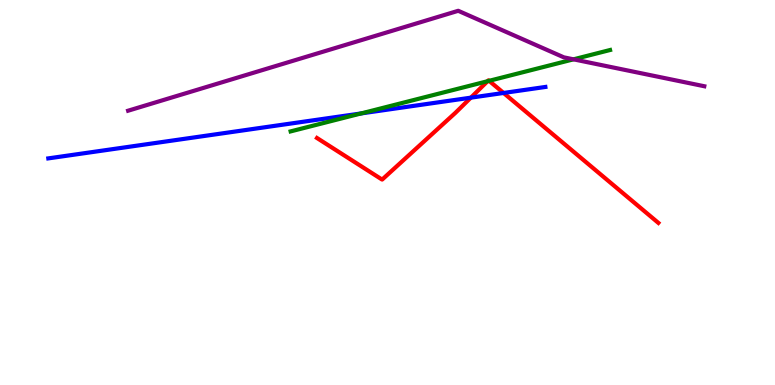[{'lines': ['blue', 'red'], 'intersections': [{'x': 6.08, 'y': 7.46}, {'x': 6.5, 'y': 7.59}]}, {'lines': ['green', 'red'], 'intersections': [{'x': 6.29, 'y': 7.89}, {'x': 6.31, 'y': 7.9}]}, {'lines': ['purple', 'red'], 'intersections': []}, {'lines': ['blue', 'green'], 'intersections': [{'x': 4.66, 'y': 7.05}]}, {'lines': ['blue', 'purple'], 'intersections': []}, {'lines': ['green', 'purple'], 'intersections': [{'x': 7.4, 'y': 8.46}]}]